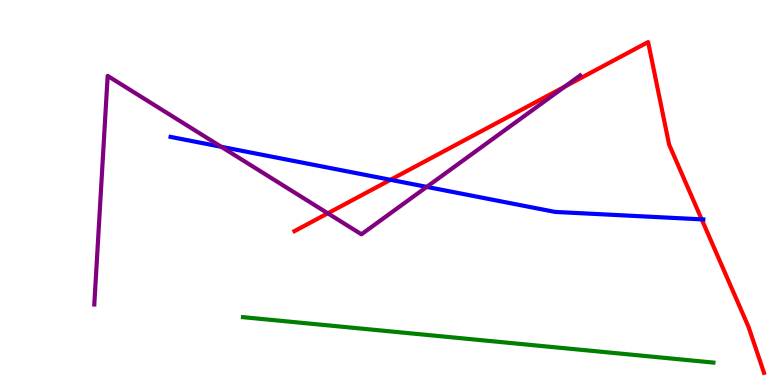[{'lines': ['blue', 'red'], 'intersections': [{'x': 5.04, 'y': 5.33}, {'x': 9.05, 'y': 4.3}]}, {'lines': ['green', 'red'], 'intersections': []}, {'lines': ['purple', 'red'], 'intersections': [{'x': 4.23, 'y': 4.46}, {'x': 7.29, 'y': 7.75}]}, {'lines': ['blue', 'green'], 'intersections': []}, {'lines': ['blue', 'purple'], 'intersections': [{'x': 2.85, 'y': 6.19}, {'x': 5.51, 'y': 5.15}]}, {'lines': ['green', 'purple'], 'intersections': []}]